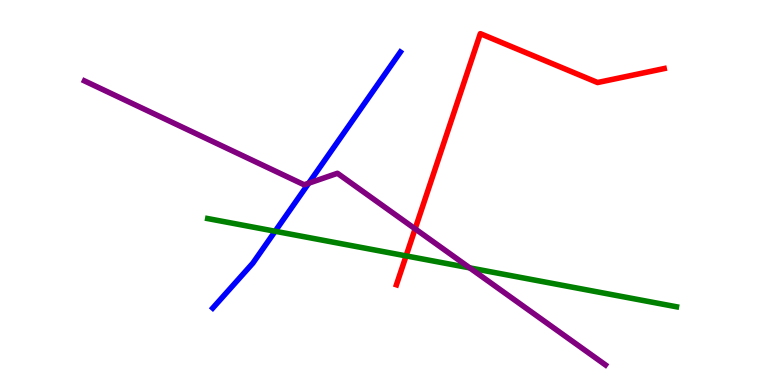[{'lines': ['blue', 'red'], 'intersections': []}, {'lines': ['green', 'red'], 'intersections': [{'x': 5.24, 'y': 3.35}]}, {'lines': ['purple', 'red'], 'intersections': [{'x': 5.36, 'y': 4.06}]}, {'lines': ['blue', 'green'], 'intersections': [{'x': 3.55, 'y': 3.99}]}, {'lines': ['blue', 'purple'], 'intersections': [{'x': 3.98, 'y': 5.24}]}, {'lines': ['green', 'purple'], 'intersections': [{'x': 6.06, 'y': 3.04}]}]